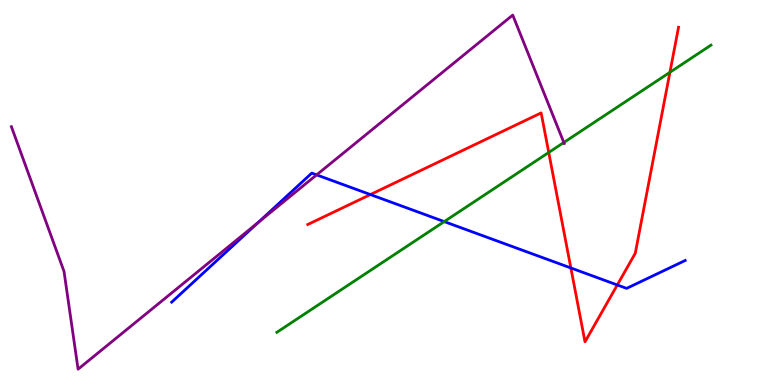[{'lines': ['blue', 'red'], 'intersections': [{'x': 4.78, 'y': 4.95}, {'x': 7.37, 'y': 3.04}, {'x': 7.97, 'y': 2.6}]}, {'lines': ['green', 'red'], 'intersections': [{'x': 7.08, 'y': 6.04}, {'x': 8.64, 'y': 8.12}]}, {'lines': ['purple', 'red'], 'intersections': []}, {'lines': ['blue', 'green'], 'intersections': [{'x': 5.73, 'y': 4.24}]}, {'lines': ['blue', 'purple'], 'intersections': [{'x': 3.33, 'y': 4.22}, {'x': 4.09, 'y': 5.46}]}, {'lines': ['green', 'purple'], 'intersections': [{'x': 7.28, 'y': 6.3}]}]